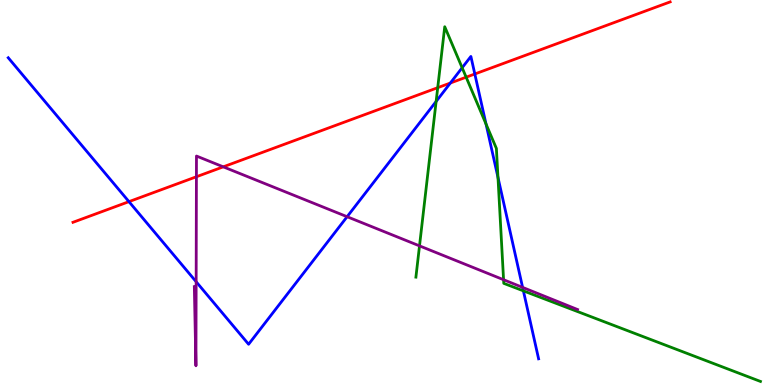[{'lines': ['blue', 'red'], 'intersections': [{'x': 1.66, 'y': 4.76}, {'x': 5.81, 'y': 7.84}, {'x': 6.13, 'y': 8.08}]}, {'lines': ['green', 'red'], 'intersections': [{'x': 5.65, 'y': 7.72}, {'x': 6.01, 'y': 8.0}]}, {'lines': ['purple', 'red'], 'intersections': [{'x': 2.53, 'y': 5.41}, {'x': 2.88, 'y': 5.67}]}, {'lines': ['blue', 'green'], 'intersections': [{'x': 5.63, 'y': 7.37}, {'x': 5.96, 'y': 8.24}, {'x': 6.27, 'y': 6.78}, {'x': 6.43, 'y': 5.39}, {'x': 6.75, 'y': 2.45}]}, {'lines': ['blue', 'purple'], 'intersections': [{'x': 2.53, 'y': 2.68}, {'x': 4.48, 'y': 4.37}, {'x': 6.74, 'y': 2.54}]}, {'lines': ['green', 'purple'], 'intersections': [{'x': 5.41, 'y': 3.61}, {'x': 6.5, 'y': 2.73}]}]